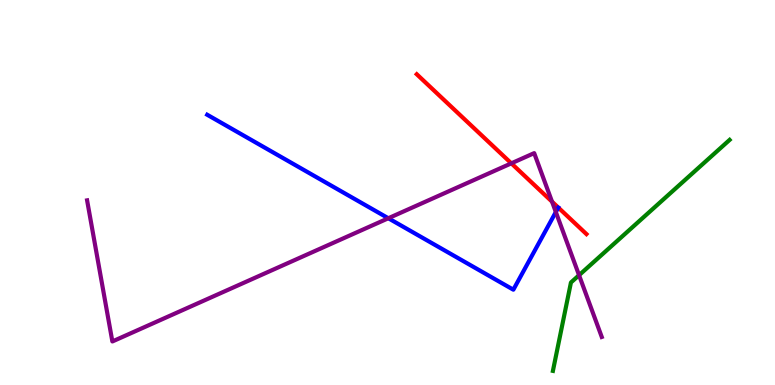[{'lines': ['blue', 'red'], 'intersections': []}, {'lines': ['green', 'red'], 'intersections': []}, {'lines': ['purple', 'red'], 'intersections': [{'x': 6.6, 'y': 5.76}, {'x': 7.12, 'y': 4.76}]}, {'lines': ['blue', 'green'], 'intersections': []}, {'lines': ['blue', 'purple'], 'intersections': [{'x': 5.01, 'y': 4.33}, {'x': 7.17, 'y': 4.49}]}, {'lines': ['green', 'purple'], 'intersections': [{'x': 7.47, 'y': 2.85}]}]